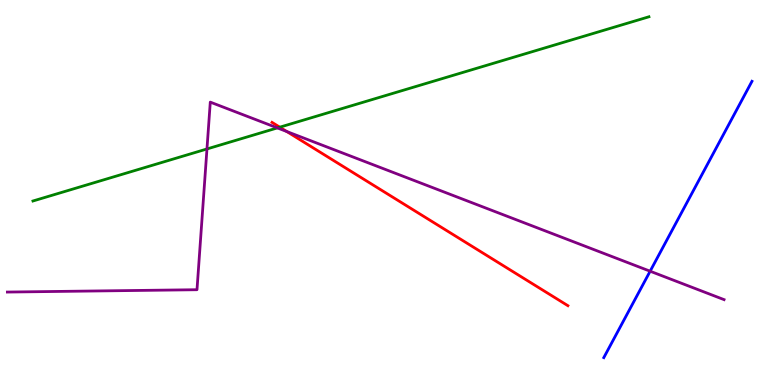[{'lines': ['blue', 'red'], 'intersections': []}, {'lines': ['green', 'red'], 'intersections': [{'x': 3.61, 'y': 6.7}]}, {'lines': ['purple', 'red'], 'intersections': [{'x': 3.7, 'y': 6.58}]}, {'lines': ['blue', 'green'], 'intersections': []}, {'lines': ['blue', 'purple'], 'intersections': [{'x': 8.39, 'y': 2.96}]}, {'lines': ['green', 'purple'], 'intersections': [{'x': 2.67, 'y': 6.13}, {'x': 3.58, 'y': 6.68}]}]